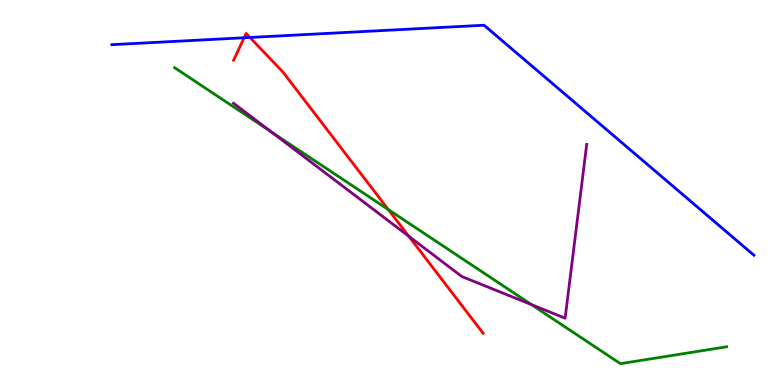[{'lines': ['blue', 'red'], 'intersections': [{'x': 3.15, 'y': 9.02}, {'x': 3.23, 'y': 9.03}]}, {'lines': ['green', 'red'], 'intersections': [{'x': 5.01, 'y': 4.56}]}, {'lines': ['purple', 'red'], 'intersections': [{'x': 5.27, 'y': 3.86}]}, {'lines': ['blue', 'green'], 'intersections': []}, {'lines': ['blue', 'purple'], 'intersections': []}, {'lines': ['green', 'purple'], 'intersections': [{'x': 3.5, 'y': 6.58}, {'x': 6.86, 'y': 2.09}]}]